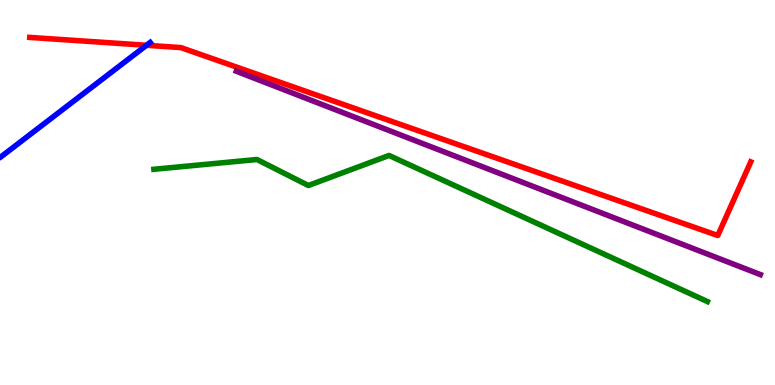[{'lines': ['blue', 'red'], 'intersections': [{'x': 1.89, 'y': 8.82}]}, {'lines': ['green', 'red'], 'intersections': []}, {'lines': ['purple', 'red'], 'intersections': []}, {'lines': ['blue', 'green'], 'intersections': []}, {'lines': ['blue', 'purple'], 'intersections': []}, {'lines': ['green', 'purple'], 'intersections': []}]